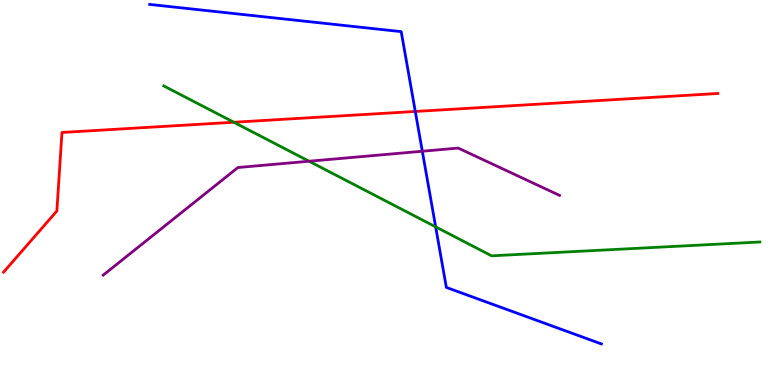[{'lines': ['blue', 'red'], 'intersections': [{'x': 5.36, 'y': 7.1}]}, {'lines': ['green', 'red'], 'intersections': [{'x': 3.02, 'y': 6.82}]}, {'lines': ['purple', 'red'], 'intersections': []}, {'lines': ['blue', 'green'], 'intersections': [{'x': 5.62, 'y': 4.11}]}, {'lines': ['blue', 'purple'], 'intersections': [{'x': 5.45, 'y': 6.07}]}, {'lines': ['green', 'purple'], 'intersections': [{'x': 3.99, 'y': 5.81}]}]